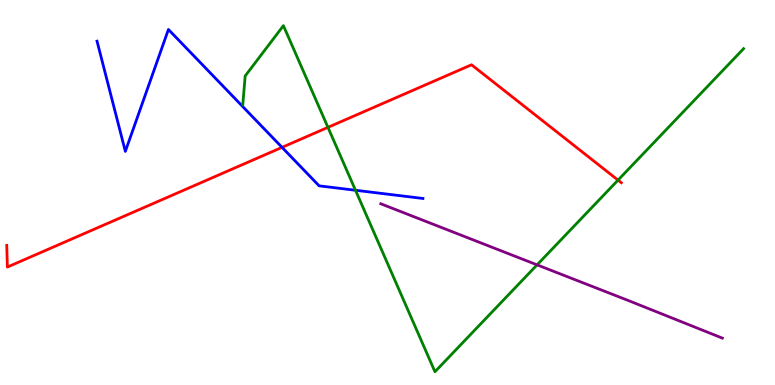[{'lines': ['blue', 'red'], 'intersections': [{'x': 3.64, 'y': 6.17}]}, {'lines': ['green', 'red'], 'intersections': [{'x': 4.23, 'y': 6.69}, {'x': 7.97, 'y': 5.32}]}, {'lines': ['purple', 'red'], 'intersections': []}, {'lines': ['blue', 'green'], 'intersections': [{'x': 4.59, 'y': 5.06}]}, {'lines': ['blue', 'purple'], 'intersections': []}, {'lines': ['green', 'purple'], 'intersections': [{'x': 6.93, 'y': 3.12}]}]